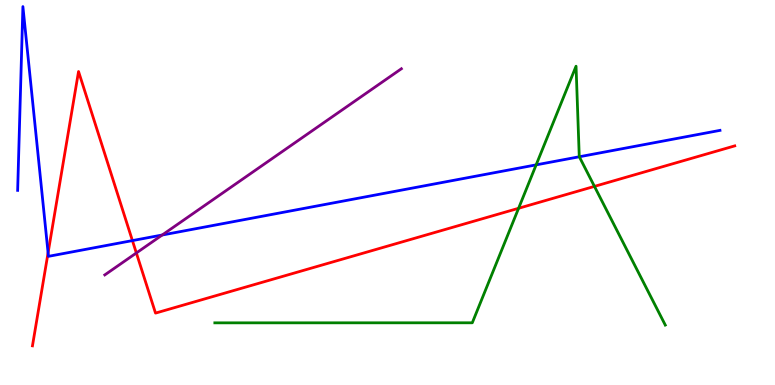[{'lines': ['blue', 'red'], 'intersections': [{'x': 0.621, 'y': 3.43}, {'x': 1.71, 'y': 3.75}]}, {'lines': ['green', 'red'], 'intersections': [{'x': 6.69, 'y': 4.59}, {'x': 7.67, 'y': 5.16}]}, {'lines': ['purple', 'red'], 'intersections': [{'x': 1.76, 'y': 3.43}]}, {'lines': ['blue', 'green'], 'intersections': [{'x': 6.92, 'y': 5.72}, {'x': 7.48, 'y': 5.93}]}, {'lines': ['blue', 'purple'], 'intersections': [{'x': 2.09, 'y': 3.9}]}, {'lines': ['green', 'purple'], 'intersections': []}]